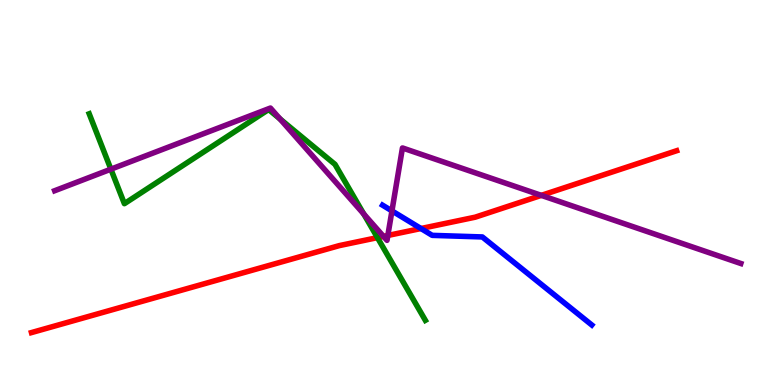[{'lines': ['blue', 'red'], 'intersections': [{'x': 5.43, 'y': 4.06}]}, {'lines': ['green', 'red'], 'intersections': [{'x': 4.87, 'y': 3.83}]}, {'lines': ['purple', 'red'], 'intersections': [{'x': 4.95, 'y': 3.86}, {'x': 5.0, 'y': 3.88}, {'x': 6.98, 'y': 4.93}]}, {'lines': ['blue', 'green'], 'intersections': []}, {'lines': ['blue', 'purple'], 'intersections': [{'x': 5.06, 'y': 4.52}]}, {'lines': ['green', 'purple'], 'intersections': [{'x': 1.43, 'y': 5.61}, {'x': 3.61, 'y': 6.91}, {'x': 4.69, 'y': 4.44}]}]